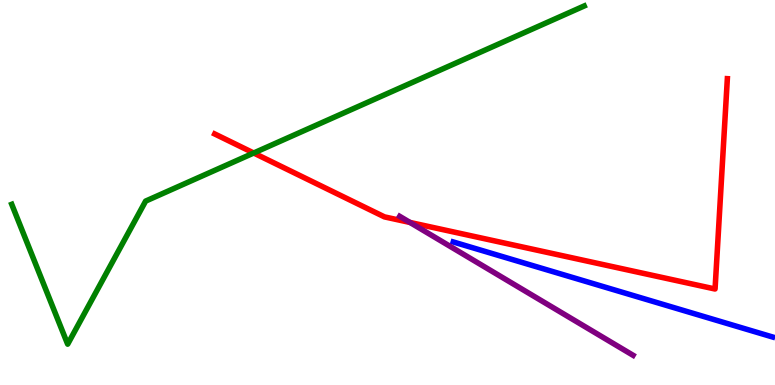[{'lines': ['blue', 'red'], 'intersections': []}, {'lines': ['green', 'red'], 'intersections': [{'x': 3.27, 'y': 6.03}]}, {'lines': ['purple', 'red'], 'intersections': [{'x': 5.29, 'y': 4.22}]}, {'lines': ['blue', 'green'], 'intersections': []}, {'lines': ['blue', 'purple'], 'intersections': []}, {'lines': ['green', 'purple'], 'intersections': []}]